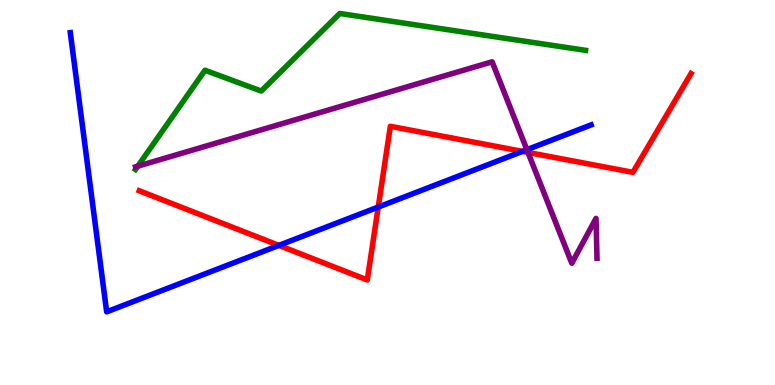[{'lines': ['blue', 'red'], 'intersections': [{'x': 3.6, 'y': 3.63}, {'x': 4.88, 'y': 4.62}, {'x': 6.74, 'y': 6.07}]}, {'lines': ['green', 'red'], 'intersections': []}, {'lines': ['purple', 'red'], 'intersections': [{'x': 6.81, 'y': 6.04}]}, {'lines': ['blue', 'green'], 'intersections': []}, {'lines': ['blue', 'purple'], 'intersections': [{'x': 6.8, 'y': 6.11}]}, {'lines': ['green', 'purple'], 'intersections': [{'x': 1.78, 'y': 5.68}]}]